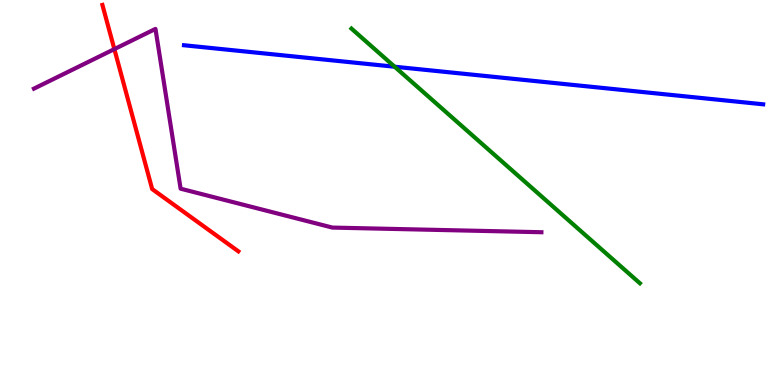[{'lines': ['blue', 'red'], 'intersections': []}, {'lines': ['green', 'red'], 'intersections': []}, {'lines': ['purple', 'red'], 'intersections': [{'x': 1.48, 'y': 8.72}]}, {'lines': ['blue', 'green'], 'intersections': [{'x': 5.09, 'y': 8.27}]}, {'lines': ['blue', 'purple'], 'intersections': []}, {'lines': ['green', 'purple'], 'intersections': []}]